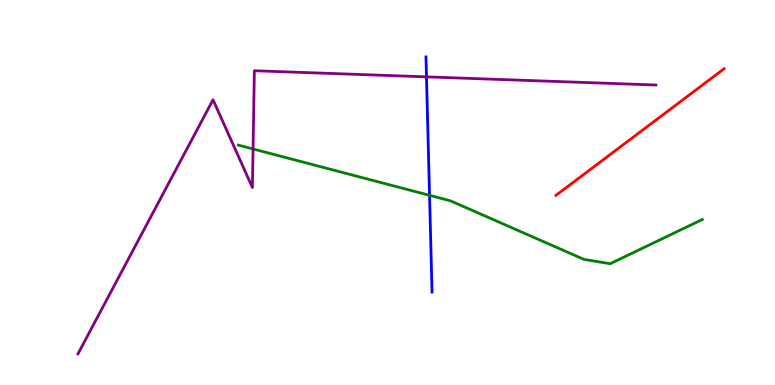[{'lines': ['blue', 'red'], 'intersections': []}, {'lines': ['green', 'red'], 'intersections': []}, {'lines': ['purple', 'red'], 'intersections': []}, {'lines': ['blue', 'green'], 'intersections': [{'x': 5.54, 'y': 4.93}]}, {'lines': ['blue', 'purple'], 'intersections': [{'x': 5.5, 'y': 8.0}]}, {'lines': ['green', 'purple'], 'intersections': [{'x': 3.27, 'y': 6.13}]}]